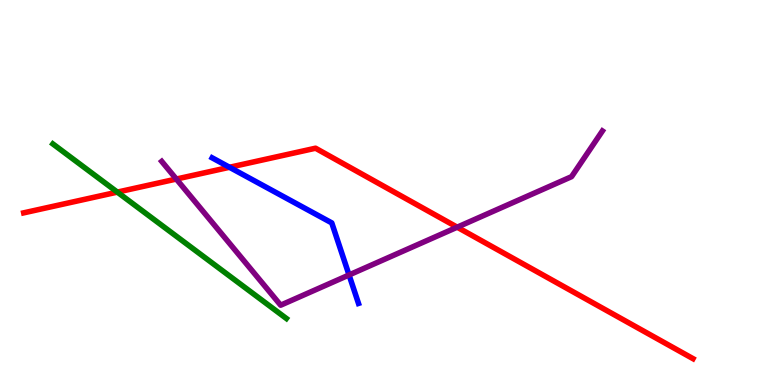[{'lines': ['blue', 'red'], 'intersections': [{'x': 2.96, 'y': 5.66}]}, {'lines': ['green', 'red'], 'intersections': [{'x': 1.51, 'y': 5.01}]}, {'lines': ['purple', 'red'], 'intersections': [{'x': 2.28, 'y': 5.35}, {'x': 5.9, 'y': 4.1}]}, {'lines': ['blue', 'green'], 'intersections': []}, {'lines': ['blue', 'purple'], 'intersections': [{'x': 4.5, 'y': 2.86}]}, {'lines': ['green', 'purple'], 'intersections': []}]